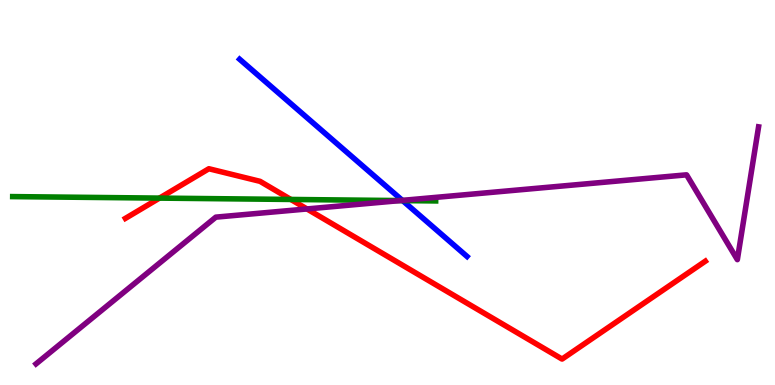[{'lines': ['blue', 'red'], 'intersections': []}, {'lines': ['green', 'red'], 'intersections': [{'x': 2.06, 'y': 4.85}, {'x': 3.75, 'y': 4.82}]}, {'lines': ['purple', 'red'], 'intersections': [{'x': 3.96, 'y': 4.57}]}, {'lines': ['blue', 'green'], 'intersections': [{'x': 5.2, 'y': 4.79}]}, {'lines': ['blue', 'purple'], 'intersections': [{'x': 5.19, 'y': 4.8}]}, {'lines': ['green', 'purple'], 'intersections': [{'x': 5.16, 'y': 4.79}]}]